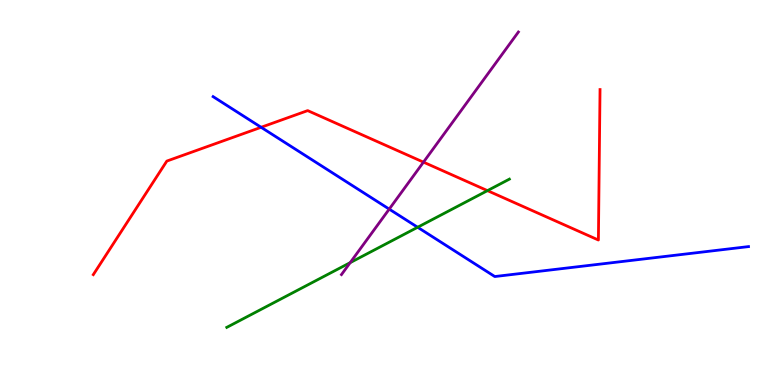[{'lines': ['blue', 'red'], 'intersections': [{'x': 3.37, 'y': 6.69}]}, {'lines': ['green', 'red'], 'intersections': [{'x': 6.29, 'y': 5.05}]}, {'lines': ['purple', 'red'], 'intersections': [{'x': 5.46, 'y': 5.79}]}, {'lines': ['blue', 'green'], 'intersections': [{'x': 5.39, 'y': 4.1}]}, {'lines': ['blue', 'purple'], 'intersections': [{'x': 5.02, 'y': 4.57}]}, {'lines': ['green', 'purple'], 'intersections': [{'x': 4.52, 'y': 3.18}]}]